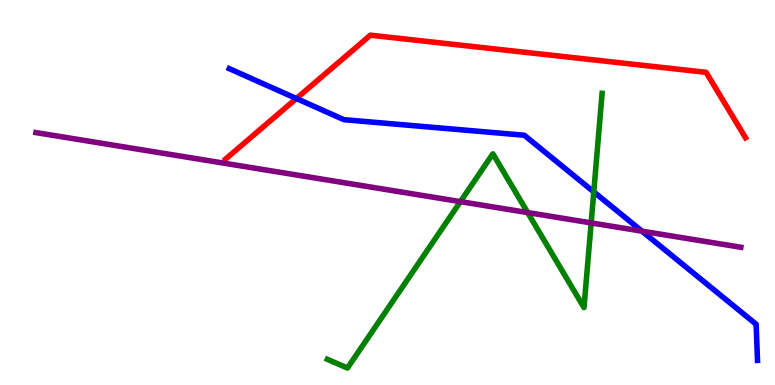[{'lines': ['blue', 'red'], 'intersections': [{'x': 3.82, 'y': 7.44}]}, {'lines': ['green', 'red'], 'intersections': []}, {'lines': ['purple', 'red'], 'intersections': []}, {'lines': ['blue', 'green'], 'intersections': [{'x': 7.66, 'y': 5.02}]}, {'lines': ['blue', 'purple'], 'intersections': [{'x': 8.28, 'y': 4.0}]}, {'lines': ['green', 'purple'], 'intersections': [{'x': 5.94, 'y': 4.76}, {'x': 6.81, 'y': 4.48}, {'x': 7.63, 'y': 4.21}]}]